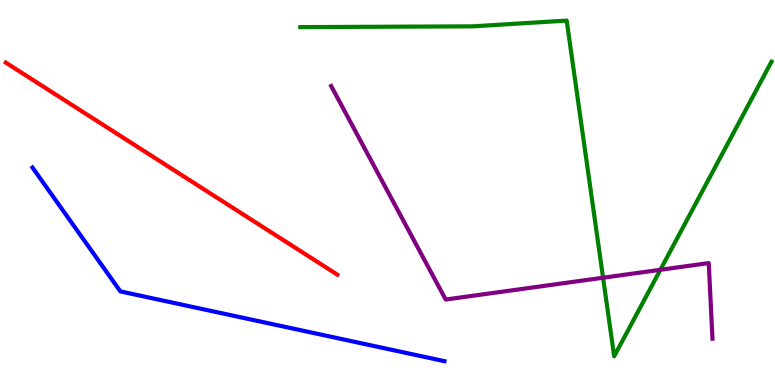[{'lines': ['blue', 'red'], 'intersections': []}, {'lines': ['green', 'red'], 'intersections': []}, {'lines': ['purple', 'red'], 'intersections': []}, {'lines': ['blue', 'green'], 'intersections': []}, {'lines': ['blue', 'purple'], 'intersections': []}, {'lines': ['green', 'purple'], 'intersections': [{'x': 7.78, 'y': 2.79}, {'x': 8.52, 'y': 2.99}]}]